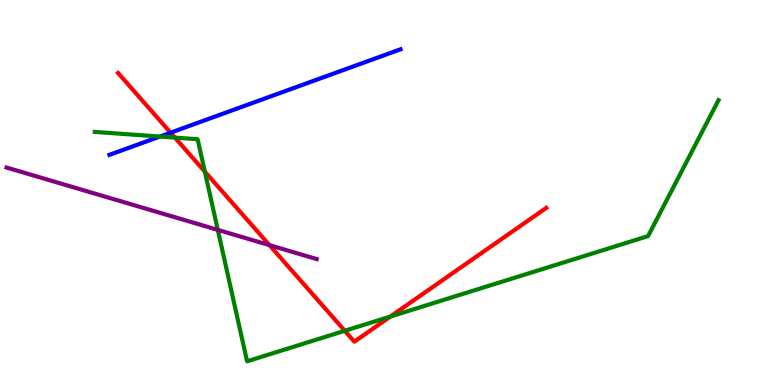[{'lines': ['blue', 'red'], 'intersections': [{'x': 2.2, 'y': 6.55}]}, {'lines': ['green', 'red'], 'intersections': [{'x': 2.26, 'y': 6.43}, {'x': 2.64, 'y': 5.54}, {'x': 4.45, 'y': 1.41}, {'x': 5.04, 'y': 1.78}]}, {'lines': ['purple', 'red'], 'intersections': [{'x': 3.48, 'y': 3.63}]}, {'lines': ['blue', 'green'], 'intersections': [{'x': 2.06, 'y': 6.45}]}, {'lines': ['blue', 'purple'], 'intersections': []}, {'lines': ['green', 'purple'], 'intersections': [{'x': 2.81, 'y': 4.03}]}]